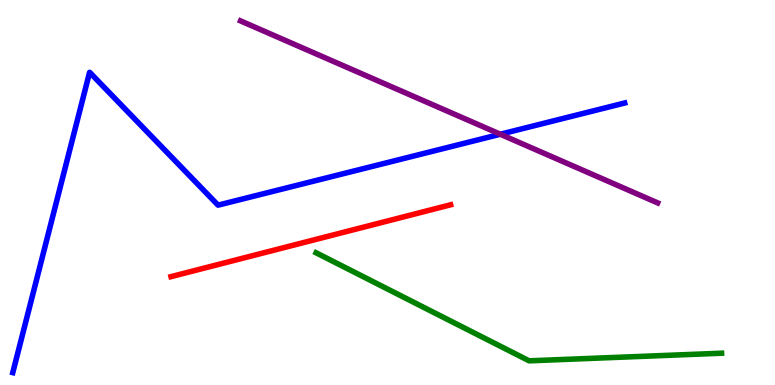[{'lines': ['blue', 'red'], 'intersections': []}, {'lines': ['green', 'red'], 'intersections': []}, {'lines': ['purple', 'red'], 'intersections': []}, {'lines': ['blue', 'green'], 'intersections': []}, {'lines': ['blue', 'purple'], 'intersections': [{'x': 6.46, 'y': 6.51}]}, {'lines': ['green', 'purple'], 'intersections': []}]